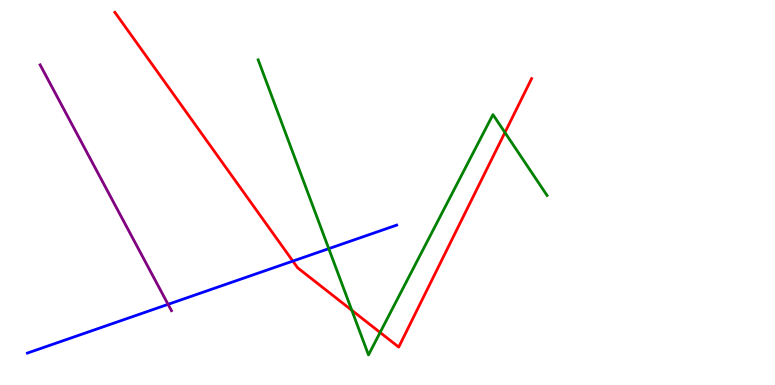[{'lines': ['blue', 'red'], 'intersections': [{'x': 3.78, 'y': 3.22}]}, {'lines': ['green', 'red'], 'intersections': [{'x': 4.54, 'y': 1.94}, {'x': 4.9, 'y': 1.36}, {'x': 6.52, 'y': 6.56}]}, {'lines': ['purple', 'red'], 'intersections': []}, {'lines': ['blue', 'green'], 'intersections': [{'x': 4.24, 'y': 3.54}]}, {'lines': ['blue', 'purple'], 'intersections': [{'x': 2.17, 'y': 2.1}]}, {'lines': ['green', 'purple'], 'intersections': []}]